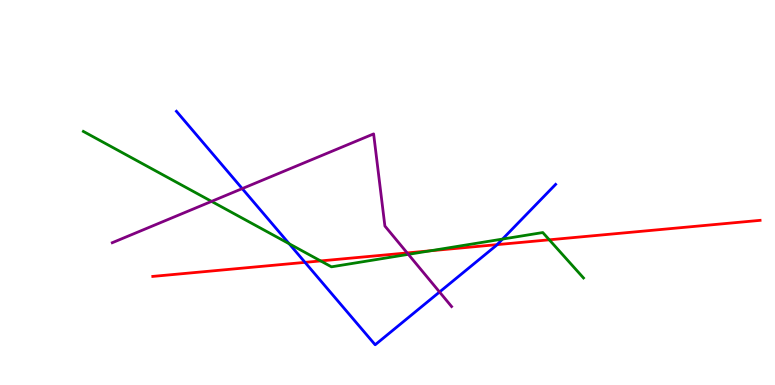[{'lines': ['blue', 'red'], 'intersections': [{'x': 3.94, 'y': 3.19}, {'x': 6.41, 'y': 3.65}]}, {'lines': ['green', 'red'], 'intersections': [{'x': 4.14, 'y': 3.22}, {'x': 5.55, 'y': 3.49}, {'x': 7.09, 'y': 3.77}]}, {'lines': ['purple', 'red'], 'intersections': [{'x': 5.25, 'y': 3.43}]}, {'lines': ['blue', 'green'], 'intersections': [{'x': 3.73, 'y': 3.67}, {'x': 6.48, 'y': 3.79}]}, {'lines': ['blue', 'purple'], 'intersections': [{'x': 3.13, 'y': 5.1}, {'x': 5.67, 'y': 2.42}]}, {'lines': ['green', 'purple'], 'intersections': [{'x': 2.73, 'y': 4.77}, {'x': 5.27, 'y': 3.39}]}]